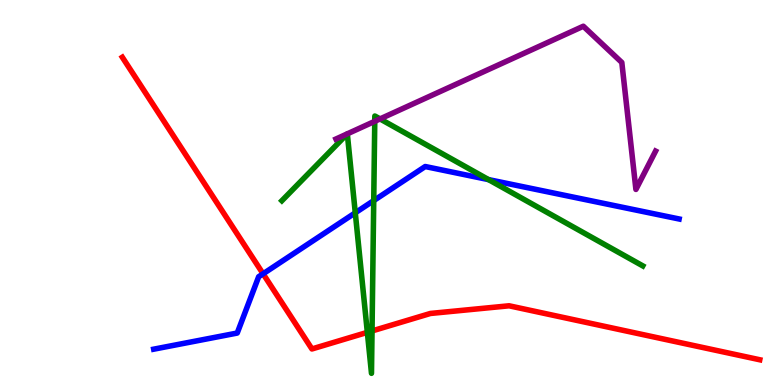[{'lines': ['blue', 'red'], 'intersections': [{'x': 3.39, 'y': 2.89}]}, {'lines': ['green', 'red'], 'intersections': [{'x': 4.74, 'y': 1.37}, {'x': 4.8, 'y': 1.4}]}, {'lines': ['purple', 'red'], 'intersections': []}, {'lines': ['blue', 'green'], 'intersections': [{'x': 4.58, 'y': 4.47}, {'x': 4.82, 'y': 4.79}, {'x': 6.3, 'y': 5.33}]}, {'lines': ['blue', 'purple'], 'intersections': []}, {'lines': ['green', 'purple'], 'intersections': [{'x': 4.84, 'y': 6.85}, {'x': 4.9, 'y': 6.91}]}]